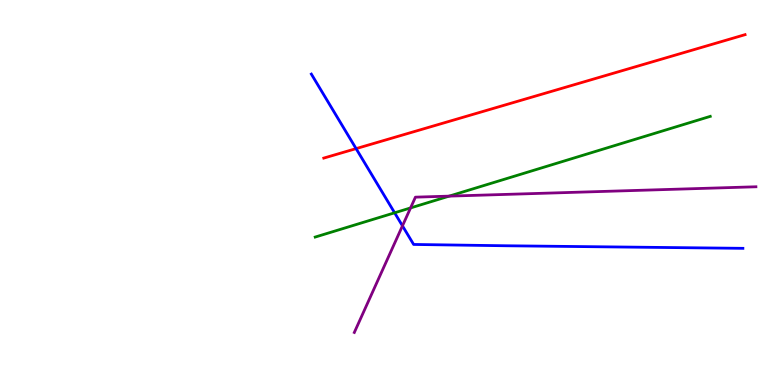[{'lines': ['blue', 'red'], 'intersections': [{'x': 4.59, 'y': 6.14}]}, {'lines': ['green', 'red'], 'intersections': []}, {'lines': ['purple', 'red'], 'intersections': []}, {'lines': ['blue', 'green'], 'intersections': [{'x': 5.09, 'y': 4.47}]}, {'lines': ['blue', 'purple'], 'intersections': [{'x': 5.19, 'y': 4.13}]}, {'lines': ['green', 'purple'], 'intersections': [{'x': 5.3, 'y': 4.6}, {'x': 5.8, 'y': 4.91}]}]